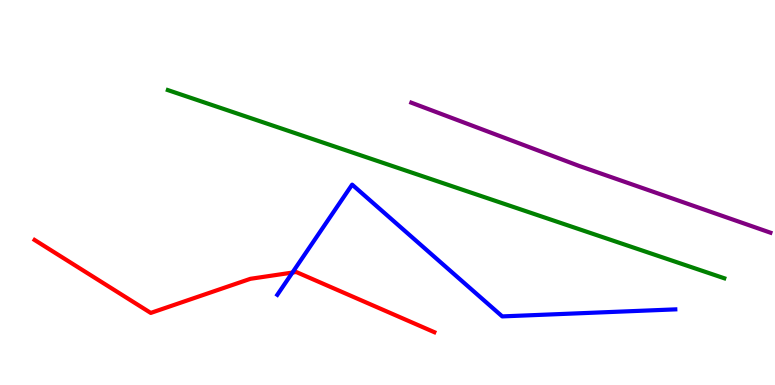[{'lines': ['blue', 'red'], 'intersections': [{'x': 3.77, 'y': 2.92}]}, {'lines': ['green', 'red'], 'intersections': []}, {'lines': ['purple', 'red'], 'intersections': []}, {'lines': ['blue', 'green'], 'intersections': []}, {'lines': ['blue', 'purple'], 'intersections': []}, {'lines': ['green', 'purple'], 'intersections': []}]